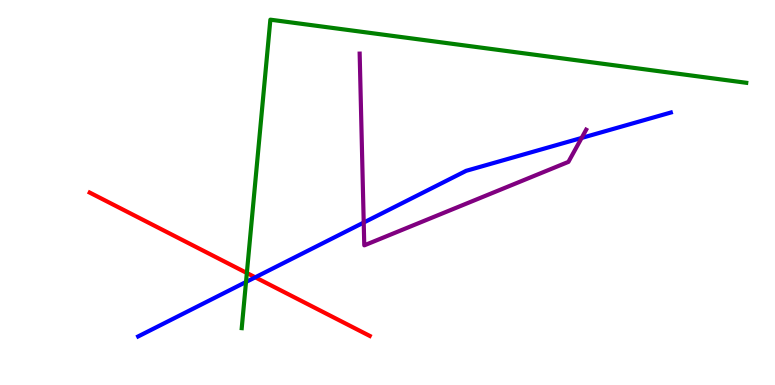[{'lines': ['blue', 'red'], 'intersections': [{'x': 3.29, 'y': 2.8}]}, {'lines': ['green', 'red'], 'intersections': [{'x': 3.19, 'y': 2.91}]}, {'lines': ['purple', 'red'], 'intersections': []}, {'lines': ['blue', 'green'], 'intersections': [{'x': 3.17, 'y': 2.68}]}, {'lines': ['blue', 'purple'], 'intersections': [{'x': 4.69, 'y': 4.22}, {'x': 7.5, 'y': 6.42}]}, {'lines': ['green', 'purple'], 'intersections': []}]